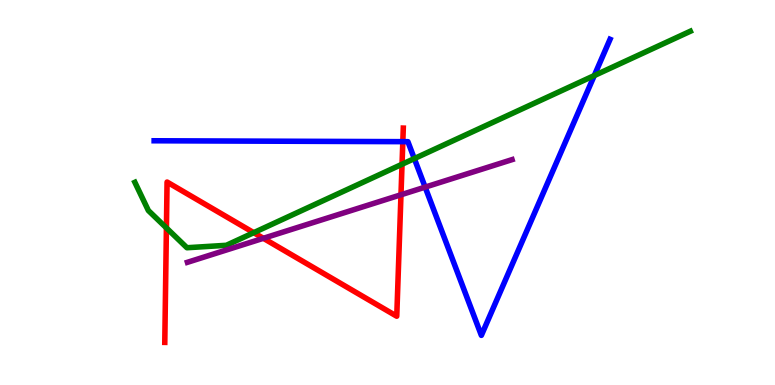[{'lines': ['blue', 'red'], 'intersections': [{'x': 5.2, 'y': 6.32}]}, {'lines': ['green', 'red'], 'intersections': [{'x': 2.15, 'y': 4.08}, {'x': 3.27, 'y': 3.96}, {'x': 5.19, 'y': 5.73}]}, {'lines': ['purple', 'red'], 'intersections': [{'x': 3.4, 'y': 3.81}, {'x': 5.17, 'y': 4.94}]}, {'lines': ['blue', 'green'], 'intersections': [{'x': 5.35, 'y': 5.88}, {'x': 7.67, 'y': 8.04}]}, {'lines': ['blue', 'purple'], 'intersections': [{'x': 5.49, 'y': 5.14}]}, {'lines': ['green', 'purple'], 'intersections': []}]